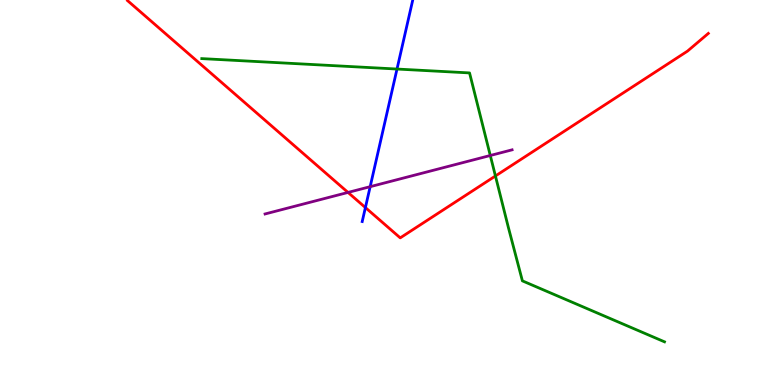[{'lines': ['blue', 'red'], 'intersections': [{'x': 4.71, 'y': 4.61}]}, {'lines': ['green', 'red'], 'intersections': [{'x': 6.39, 'y': 5.43}]}, {'lines': ['purple', 'red'], 'intersections': [{'x': 4.49, 'y': 5.0}]}, {'lines': ['blue', 'green'], 'intersections': [{'x': 5.12, 'y': 8.21}]}, {'lines': ['blue', 'purple'], 'intersections': [{'x': 4.78, 'y': 5.15}]}, {'lines': ['green', 'purple'], 'intersections': [{'x': 6.33, 'y': 5.96}]}]